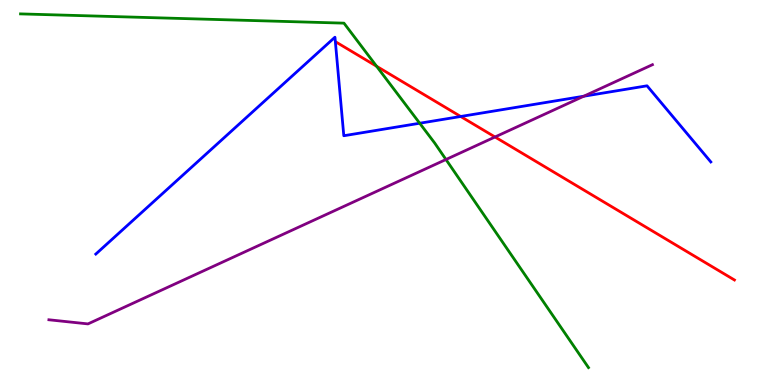[{'lines': ['blue', 'red'], 'intersections': [{'x': 5.94, 'y': 6.97}]}, {'lines': ['green', 'red'], 'intersections': [{'x': 4.86, 'y': 8.28}]}, {'lines': ['purple', 'red'], 'intersections': [{'x': 6.39, 'y': 6.44}]}, {'lines': ['blue', 'green'], 'intersections': [{'x': 5.42, 'y': 6.8}]}, {'lines': ['blue', 'purple'], 'intersections': [{'x': 7.53, 'y': 7.5}]}, {'lines': ['green', 'purple'], 'intersections': [{'x': 5.75, 'y': 5.86}]}]